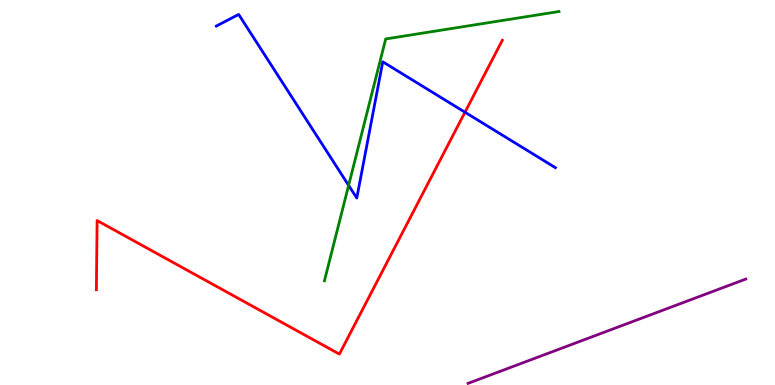[{'lines': ['blue', 'red'], 'intersections': [{'x': 6.0, 'y': 7.09}]}, {'lines': ['green', 'red'], 'intersections': []}, {'lines': ['purple', 'red'], 'intersections': []}, {'lines': ['blue', 'green'], 'intersections': [{'x': 4.5, 'y': 5.19}]}, {'lines': ['blue', 'purple'], 'intersections': []}, {'lines': ['green', 'purple'], 'intersections': []}]